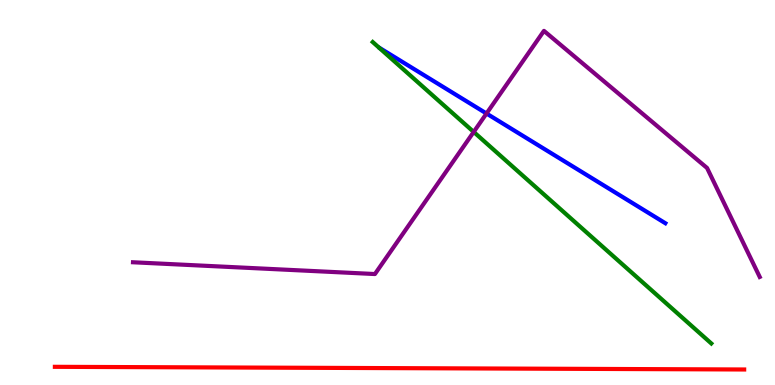[{'lines': ['blue', 'red'], 'intersections': []}, {'lines': ['green', 'red'], 'intersections': []}, {'lines': ['purple', 'red'], 'intersections': []}, {'lines': ['blue', 'green'], 'intersections': []}, {'lines': ['blue', 'purple'], 'intersections': [{'x': 6.28, 'y': 7.05}]}, {'lines': ['green', 'purple'], 'intersections': [{'x': 6.11, 'y': 6.57}]}]